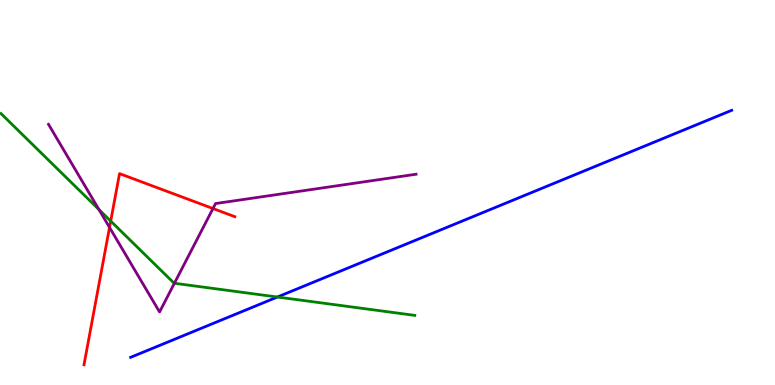[{'lines': ['blue', 'red'], 'intersections': []}, {'lines': ['green', 'red'], 'intersections': [{'x': 1.43, 'y': 4.26}]}, {'lines': ['purple', 'red'], 'intersections': [{'x': 1.41, 'y': 4.09}, {'x': 2.75, 'y': 4.58}]}, {'lines': ['blue', 'green'], 'intersections': [{'x': 3.58, 'y': 2.29}]}, {'lines': ['blue', 'purple'], 'intersections': []}, {'lines': ['green', 'purple'], 'intersections': [{'x': 1.28, 'y': 4.56}, {'x': 2.25, 'y': 2.64}]}]